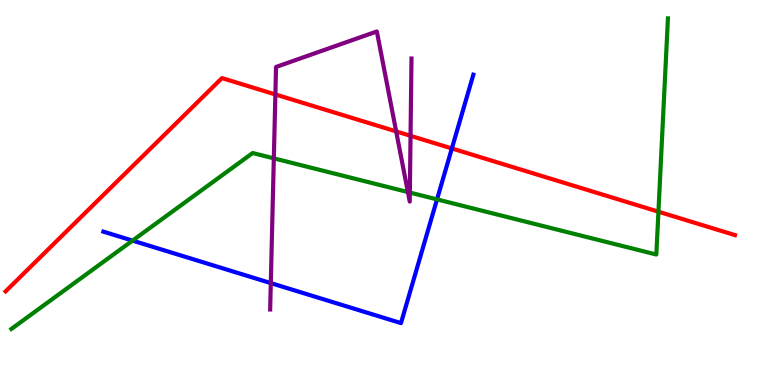[{'lines': ['blue', 'red'], 'intersections': [{'x': 5.83, 'y': 6.14}]}, {'lines': ['green', 'red'], 'intersections': [{'x': 8.5, 'y': 4.5}]}, {'lines': ['purple', 'red'], 'intersections': [{'x': 3.55, 'y': 7.55}, {'x': 5.11, 'y': 6.59}, {'x': 5.3, 'y': 6.47}]}, {'lines': ['blue', 'green'], 'intersections': [{'x': 1.71, 'y': 3.75}, {'x': 5.64, 'y': 4.82}]}, {'lines': ['blue', 'purple'], 'intersections': [{'x': 3.49, 'y': 2.65}]}, {'lines': ['green', 'purple'], 'intersections': [{'x': 3.53, 'y': 5.89}, {'x': 5.26, 'y': 5.01}, {'x': 5.29, 'y': 5.0}]}]